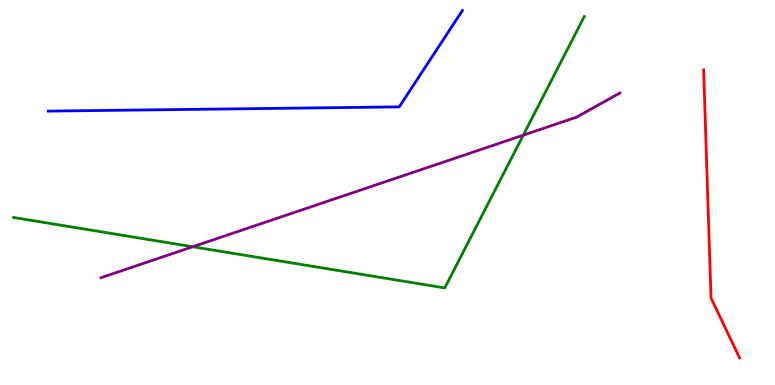[{'lines': ['blue', 'red'], 'intersections': []}, {'lines': ['green', 'red'], 'intersections': []}, {'lines': ['purple', 'red'], 'intersections': []}, {'lines': ['blue', 'green'], 'intersections': []}, {'lines': ['blue', 'purple'], 'intersections': []}, {'lines': ['green', 'purple'], 'intersections': [{'x': 2.49, 'y': 3.59}, {'x': 6.75, 'y': 6.49}]}]